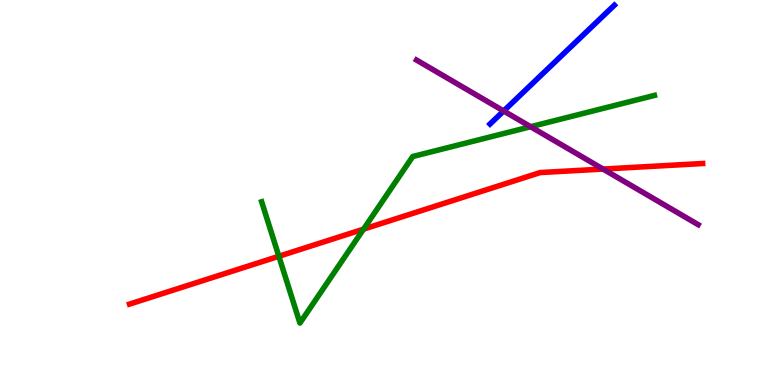[{'lines': ['blue', 'red'], 'intersections': []}, {'lines': ['green', 'red'], 'intersections': [{'x': 3.6, 'y': 3.34}, {'x': 4.69, 'y': 4.05}]}, {'lines': ['purple', 'red'], 'intersections': [{'x': 7.78, 'y': 5.61}]}, {'lines': ['blue', 'green'], 'intersections': []}, {'lines': ['blue', 'purple'], 'intersections': [{'x': 6.5, 'y': 7.12}]}, {'lines': ['green', 'purple'], 'intersections': [{'x': 6.85, 'y': 6.71}]}]